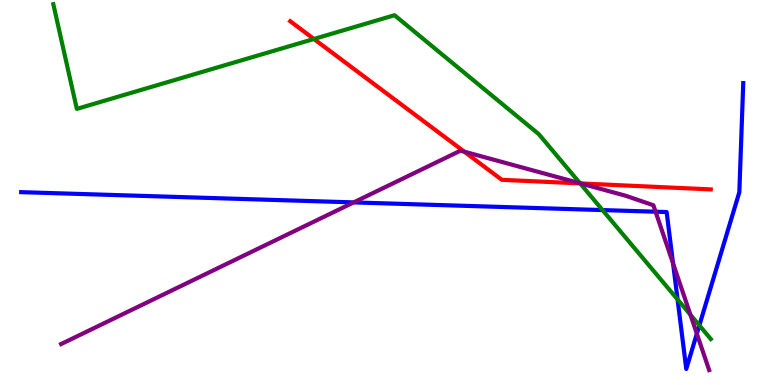[{'lines': ['blue', 'red'], 'intersections': []}, {'lines': ['green', 'red'], 'intersections': [{'x': 4.05, 'y': 8.99}, {'x': 7.49, 'y': 5.24}]}, {'lines': ['purple', 'red'], 'intersections': [{'x': 5.99, 'y': 6.06}, {'x': 7.49, 'y': 5.24}]}, {'lines': ['blue', 'green'], 'intersections': [{'x': 7.77, 'y': 4.54}, {'x': 8.74, 'y': 2.22}, {'x': 9.02, 'y': 1.55}]}, {'lines': ['blue', 'purple'], 'intersections': [{'x': 4.56, 'y': 4.74}, {'x': 8.46, 'y': 4.5}, {'x': 8.68, 'y': 3.16}, {'x': 8.99, 'y': 1.33}]}, {'lines': ['green', 'purple'], 'intersections': [{'x': 7.48, 'y': 5.24}, {'x': 8.91, 'y': 1.82}]}]